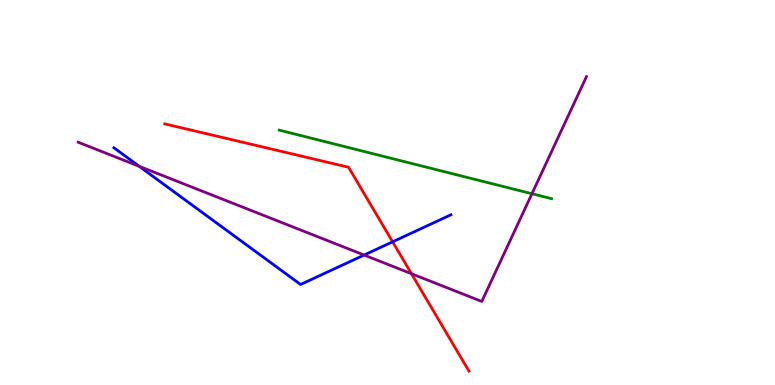[{'lines': ['blue', 'red'], 'intersections': [{'x': 5.07, 'y': 3.72}]}, {'lines': ['green', 'red'], 'intersections': []}, {'lines': ['purple', 'red'], 'intersections': [{'x': 5.31, 'y': 2.89}]}, {'lines': ['blue', 'green'], 'intersections': []}, {'lines': ['blue', 'purple'], 'intersections': [{'x': 1.8, 'y': 5.68}, {'x': 4.7, 'y': 3.38}]}, {'lines': ['green', 'purple'], 'intersections': [{'x': 6.86, 'y': 4.97}]}]